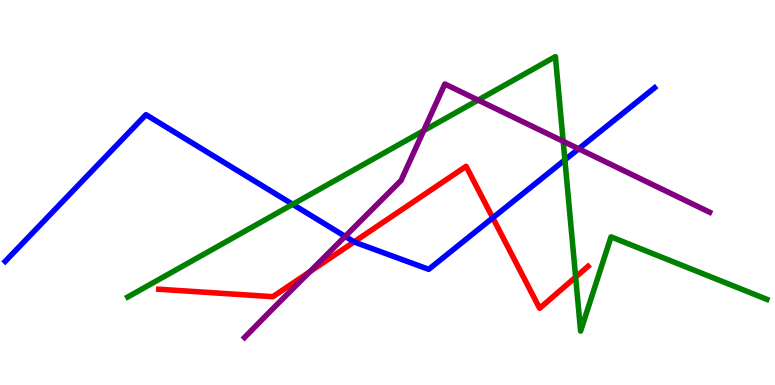[{'lines': ['blue', 'red'], 'intersections': [{'x': 4.57, 'y': 3.72}, {'x': 6.36, 'y': 4.34}]}, {'lines': ['green', 'red'], 'intersections': [{'x': 7.43, 'y': 2.8}]}, {'lines': ['purple', 'red'], 'intersections': [{'x': 4.0, 'y': 2.94}]}, {'lines': ['blue', 'green'], 'intersections': [{'x': 3.78, 'y': 4.69}, {'x': 7.29, 'y': 5.85}]}, {'lines': ['blue', 'purple'], 'intersections': [{'x': 4.45, 'y': 3.86}, {'x': 7.47, 'y': 6.13}]}, {'lines': ['green', 'purple'], 'intersections': [{'x': 5.47, 'y': 6.61}, {'x': 6.17, 'y': 7.4}, {'x': 7.27, 'y': 6.33}]}]